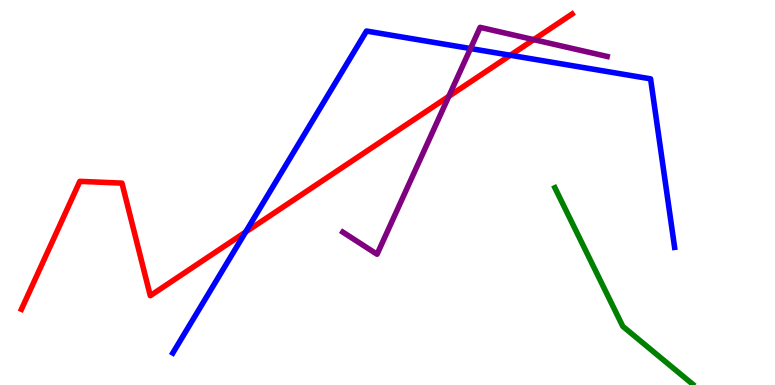[{'lines': ['blue', 'red'], 'intersections': [{'x': 3.17, 'y': 3.97}, {'x': 6.58, 'y': 8.56}]}, {'lines': ['green', 'red'], 'intersections': []}, {'lines': ['purple', 'red'], 'intersections': [{'x': 5.79, 'y': 7.5}, {'x': 6.89, 'y': 8.97}]}, {'lines': ['blue', 'green'], 'intersections': []}, {'lines': ['blue', 'purple'], 'intersections': [{'x': 6.07, 'y': 8.74}]}, {'lines': ['green', 'purple'], 'intersections': []}]